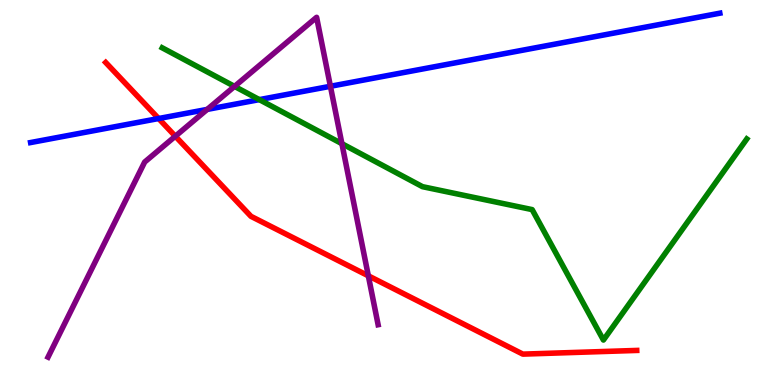[{'lines': ['blue', 'red'], 'intersections': [{'x': 2.05, 'y': 6.92}]}, {'lines': ['green', 'red'], 'intersections': []}, {'lines': ['purple', 'red'], 'intersections': [{'x': 2.26, 'y': 6.46}, {'x': 4.75, 'y': 2.84}]}, {'lines': ['blue', 'green'], 'intersections': [{'x': 3.35, 'y': 7.41}]}, {'lines': ['blue', 'purple'], 'intersections': [{'x': 2.67, 'y': 7.16}, {'x': 4.26, 'y': 7.76}]}, {'lines': ['green', 'purple'], 'intersections': [{'x': 3.03, 'y': 7.76}, {'x': 4.41, 'y': 6.27}]}]